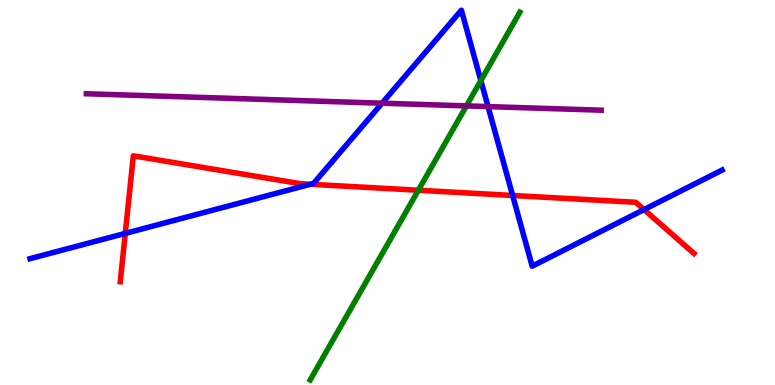[{'lines': ['blue', 'red'], 'intersections': [{'x': 1.62, 'y': 3.94}, {'x': 4.0, 'y': 5.21}, {'x': 6.61, 'y': 4.92}, {'x': 8.31, 'y': 4.56}]}, {'lines': ['green', 'red'], 'intersections': [{'x': 5.4, 'y': 5.06}]}, {'lines': ['purple', 'red'], 'intersections': []}, {'lines': ['blue', 'green'], 'intersections': [{'x': 6.2, 'y': 7.91}]}, {'lines': ['blue', 'purple'], 'intersections': [{'x': 4.93, 'y': 7.32}, {'x': 6.3, 'y': 7.23}]}, {'lines': ['green', 'purple'], 'intersections': [{'x': 6.02, 'y': 7.25}]}]